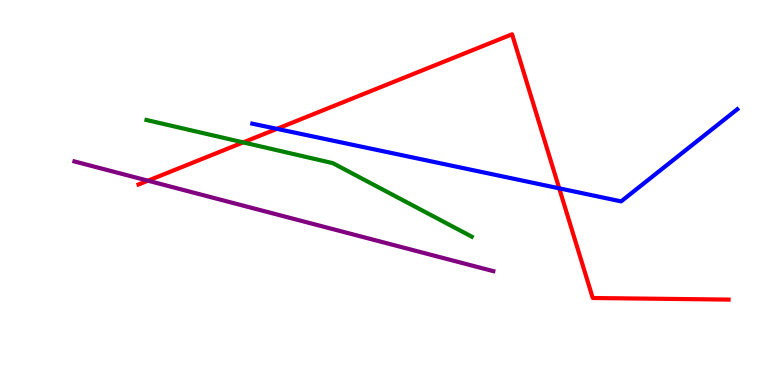[{'lines': ['blue', 'red'], 'intersections': [{'x': 3.57, 'y': 6.65}, {'x': 7.22, 'y': 5.11}]}, {'lines': ['green', 'red'], 'intersections': [{'x': 3.14, 'y': 6.3}]}, {'lines': ['purple', 'red'], 'intersections': [{'x': 1.91, 'y': 5.31}]}, {'lines': ['blue', 'green'], 'intersections': []}, {'lines': ['blue', 'purple'], 'intersections': []}, {'lines': ['green', 'purple'], 'intersections': []}]